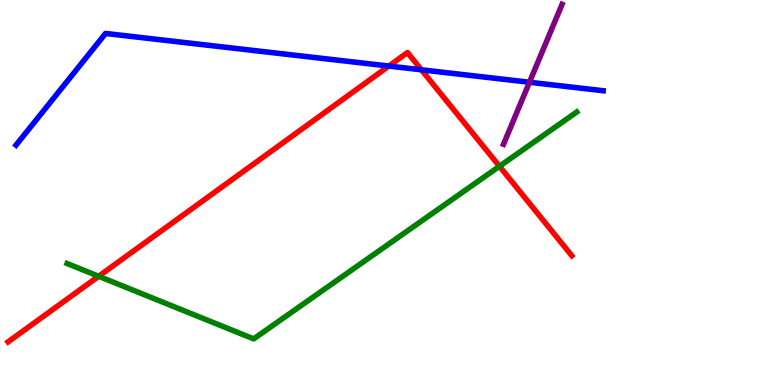[{'lines': ['blue', 'red'], 'intersections': [{'x': 5.02, 'y': 8.28}, {'x': 5.44, 'y': 8.19}]}, {'lines': ['green', 'red'], 'intersections': [{'x': 1.27, 'y': 2.82}, {'x': 6.44, 'y': 5.68}]}, {'lines': ['purple', 'red'], 'intersections': []}, {'lines': ['blue', 'green'], 'intersections': []}, {'lines': ['blue', 'purple'], 'intersections': [{'x': 6.83, 'y': 7.86}]}, {'lines': ['green', 'purple'], 'intersections': []}]